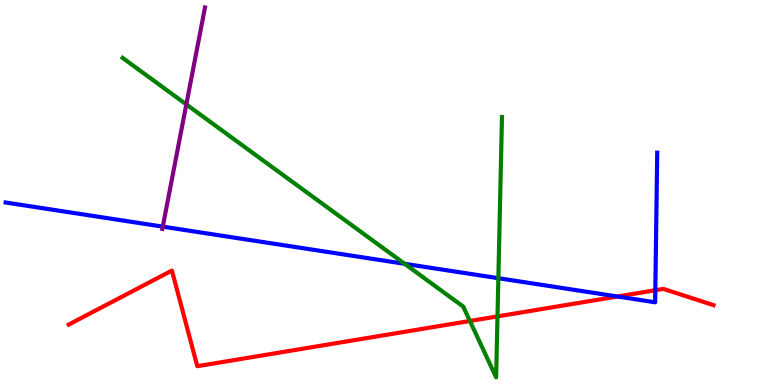[{'lines': ['blue', 'red'], 'intersections': [{'x': 7.97, 'y': 2.3}, {'x': 8.46, 'y': 2.46}]}, {'lines': ['green', 'red'], 'intersections': [{'x': 6.06, 'y': 1.66}, {'x': 6.42, 'y': 1.78}]}, {'lines': ['purple', 'red'], 'intersections': []}, {'lines': ['blue', 'green'], 'intersections': [{'x': 5.22, 'y': 3.15}, {'x': 6.43, 'y': 2.77}]}, {'lines': ['blue', 'purple'], 'intersections': [{'x': 2.1, 'y': 4.11}]}, {'lines': ['green', 'purple'], 'intersections': [{'x': 2.4, 'y': 7.29}]}]